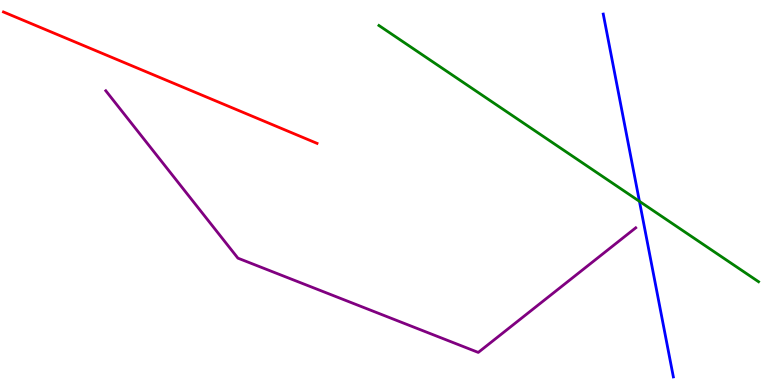[{'lines': ['blue', 'red'], 'intersections': []}, {'lines': ['green', 'red'], 'intersections': []}, {'lines': ['purple', 'red'], 'intersections': []}, {'lines': ['blue', 'green'], 'intersections': [{'x': 8.25, 'y': 4.77}]}, {'lines': ['blue', 'purple'], 'intersections': []}, {'lines': ['green', 'purple'], 'intersections': []}]